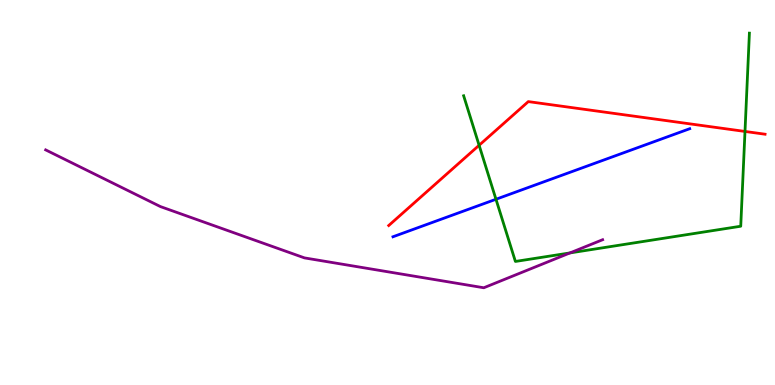[{'lines': ['blue', 'red'], 'intersections': []}, {'lines': ['green', 'red'], 'intersections': [{'x': 6.18, 'y': 6.23}, {'x': 9.61, 'y': 6.59}]}, {'lines': ['purple', 'red'], 'intersections': []}, {'lines': ['blue', 'green'], 'intersections': [{'x': 6.4, 'y': 4.82}]}, {'lines': ['blue', 'purple'], 'intersections': []}, {'lines': ['green', 'purple'], 'intersections': [{'x': 7.35, 'y': 3.43}]}]